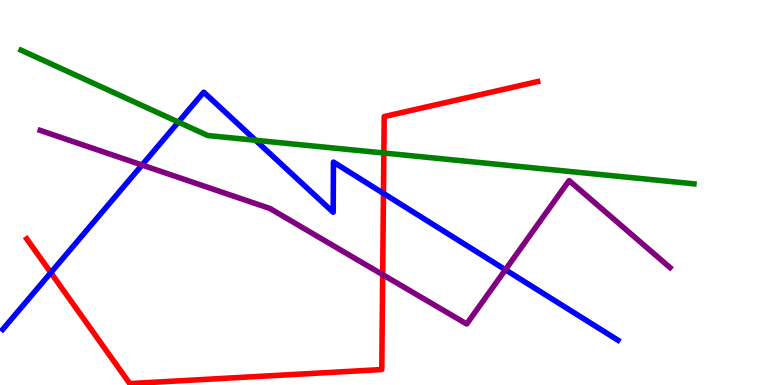[{'lines': ['blue', 'red'], 'intersections': [{'x': 0.656, 'y': 2.92}, {'x': 4.95, 'y': 4.98}]}, {'lines': ['green', 'red'], 'intersections': [{'x': 4.95, 'y': 6.03}]}, {'lines': ['purple', 'red'], 'intersections': [{'x': 4.94, 'y': 2.87}]}, {'lines': ['blue', 'green'], 'intersections': [{'x': 2.3, 'y': 6.83}, {'x': 3.3, 'y': 6.36}]}, {'lines': ['blue', 'purple'], 'intersections': [{'x': 1.83, 'y': 5.71}, {'x': 6.52, 'y': 2.99}]}, {'lines': ['green', 'purple'], 'intersections': []}]